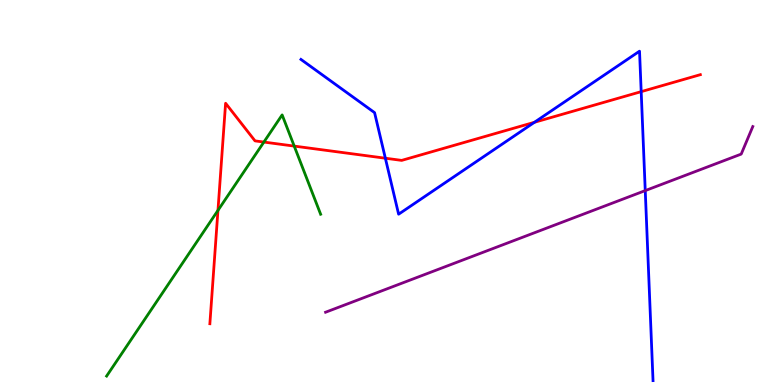[{'lines': ['blue', 'red'], 'intersections': [{'x': 4.97, 'y': 5.89}, {'x': 6.9, 'y': 6.82}, {'x': 8.27, 'y': 7.62}]}, {'lines': ['green', 'red'], 'intersections': [{'x': 2.81, 'y': 4.53}, {'x': 3.4, 'y': 6.31}, {'x': 3.8, 'y': 6.21}]}, {'lines': ['purple', 'red'], 'intersections': []}, {'lines': ['blue', 'green'], 'intersections': []}, {'lines': ['blue', 'purple'], 'intersections': [{'x': 8.33, 'y': 5.05}]}, {'lines': ['green', 'purple'], 'intersections': []}]